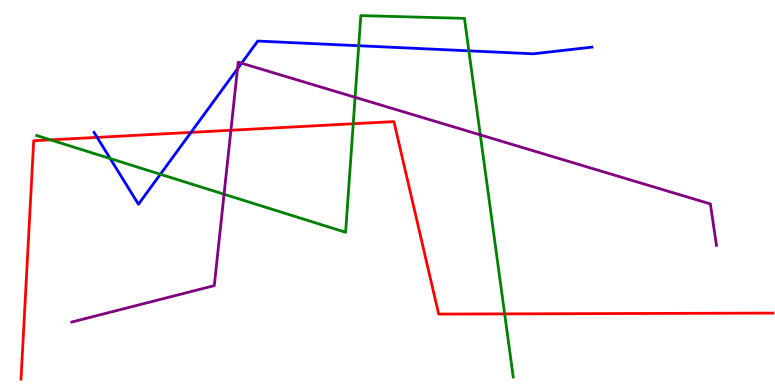[{'lines': ['blue', 'red'], 'intersections': [{'x': 1.25, 'y': 6.43}, {'x': 2.46, 'y': 6.56}]}, {'lines': ['green', 'red'], 'intersections': [{'x': 0.652, 'y': 6.37}, {'x': 4.56, 'y': 6.79}, {'x': 6.51, 'y': 1.85}]}, {'lines': ['purple', 'red'], 'intersections': [{'x': 2.98, 'y': 6.62}]}, {'lines': ['blue', 'green'], 'intersections': [{'x': 1.42, 'y': 5.88}, {'x': 2.07, 'y': 5.47}, {'x': 4.63, 'y': 8.81}, {'x': 6.05, 'y': 8.68}]}, {'lines': ['blue', 'purple'], 'intersections': [{'x': 3.06, 'y': 8.21}, {'x': 3.12, 'y': 8.36}]}, {'lines': ['green', 'purple'], 'intersections': [{'x': 2.89, 'y': 4.96}, {'x': 4.58, 'y': 7.47}, {'x': 6.2, 'y': 6.5}]}]